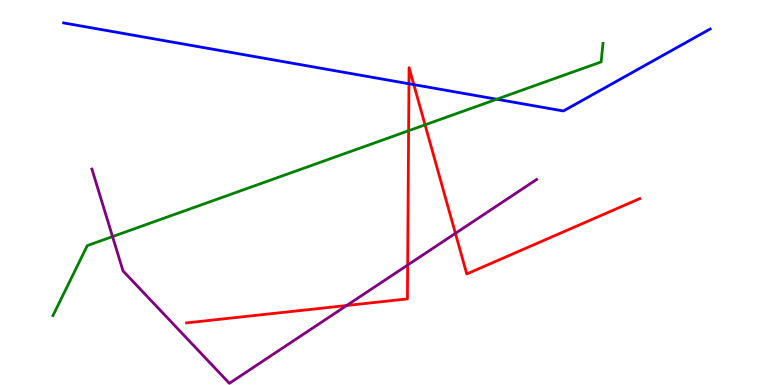[{'lines': ['blue', 'red'], 'intersections': [{'x': 5.28, 'y': 7.82}, {'x': 5.34, 'y': 7.8}]}, {'lines': ['green', 'red'], 'intersections': [{'x': 5.27, 'y': 6.6}, {'x': 5.48, 'y': 6.76}]}, {'lines': ['purple', 'red'], 'intersections': [{'x': 4.47, 'y': 2.07}, {'x': 5.26, 'y': 3.12}, {'x': 5.88, 'y': 3.94}]}, {'lines': ['blue', 'green'], 'intersections': [{'x': 6.41, 'y': 7.42}]}, {'lines': ['blue', 'purple'], 'intersections': []}, {'lines': ['green', 'purple'], 'intersections': [{'x': 1.45, 'y': 3.85}]}]